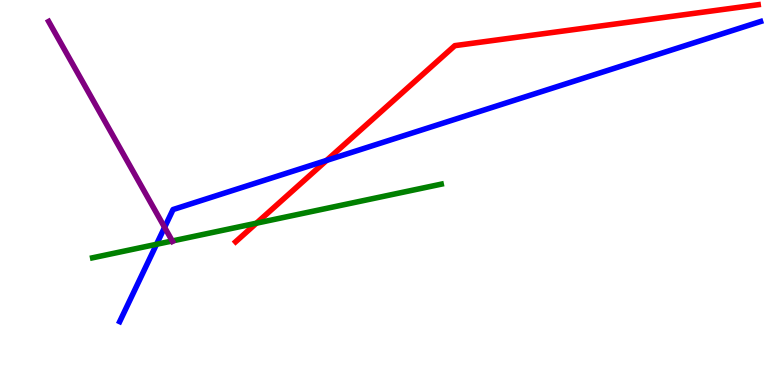[{'lines': ['blue', 'red'], 'intersections': [{'x': 4.21, 'y': 5.83}]}, {'lines': ['green', 'red'], 'intersections': [{'x': 3.31, 'y': 4.2}]}, {'lines': ['purple', 'red'], 'intersections': []}, {'lines': ['blue', 'green'], 'intersections': [{'x': 2.02, 'y': 3.65}]}, {'lines': ['blue', 'purple'], 'intersections': [{'x': 2.12, 'y': 4.1}]}, {'lines': ['green', 'purple'], 'intersections': [{'x': 2.22, 'y': 3.74}]}]